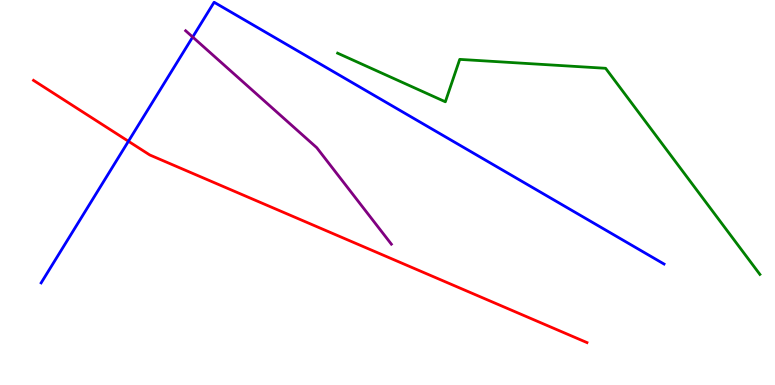[{'lines': ['blue', 'red'], 'intersections': [{'x': 1.66, 'y': 6.33}]}, {'lines': ['green', 'red'], 'intersections': []}, {'lines': ['purple', 'red'], 'intersections': []}, {'lines': ['blue', 'green'], 'intersections': []}, {'lines': ['blue', 'purple'], 'intersections': [{'x': 2.49, 'y': 9.04}]}, {'lines': ['green', 'purple'], 'intersections': []}]